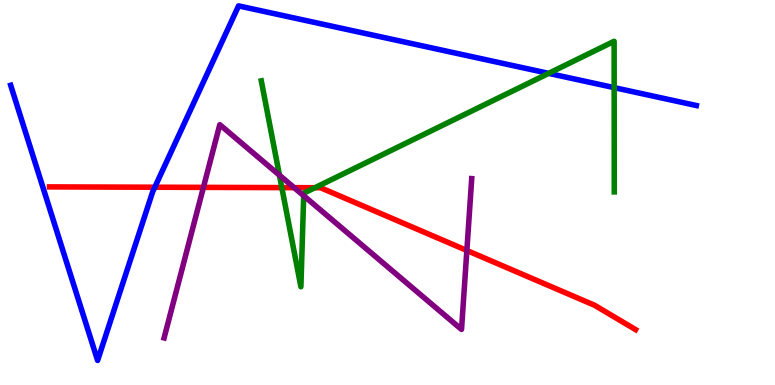[{'lines': ['blue', 'red'], 'intersections': [{'x': 2.0, 'y': 5.14}]}, {'lines': ['green', 'red'], 'intersections': [{'x': 3.64, 'y': 5.13}, {'x': 4.06, 'y': 5.12}]}, {'lines': ['purple', 'red'], 'intersections': [{'x': 2.62, 'y': 5.13}, {'x': 3.8, 'y': 5.13}, {'x': 6.02, 'y': 3.49}]}, {'lines': ['blue', 'green'], 'intersections': [{'x': 7.08, 'y': 8.09}, {'x': 7.92, 'y': 7.72}]}, {'lines': ['blue', 'purple'], 'intersections': []}, {'lines': ['green', 'purple'], 'intersections': [{'x': 3.61, 'y': 5.45}, {'x': 3.92, 'y': 4.92}]}]